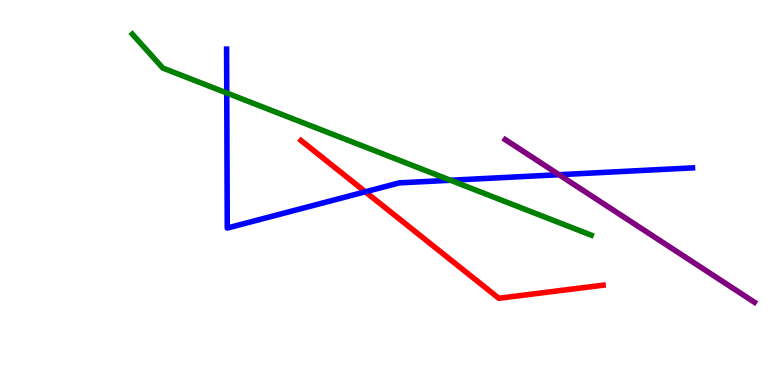[{'lines': ['blue', 'red'], 'intersections': [{'x': 4.71, 'y': 5.02}]}, {'lines': ['green', 'red'], 'intersections': []}, {'lines': ['purple', 'red'], 'intersections': []}, {'lines': ['blue', 'green'], 'intersections': [{'x': 2.93, 'y': 7.58}, {'x': 5.81, 'y': 5.32}]}, {'lines': ['blue', 'purple'], 'intersections': [{'x': 7.21, 'y': 5.46}]}, {'lines': ['green', 'purple'], 'intersections': []}]